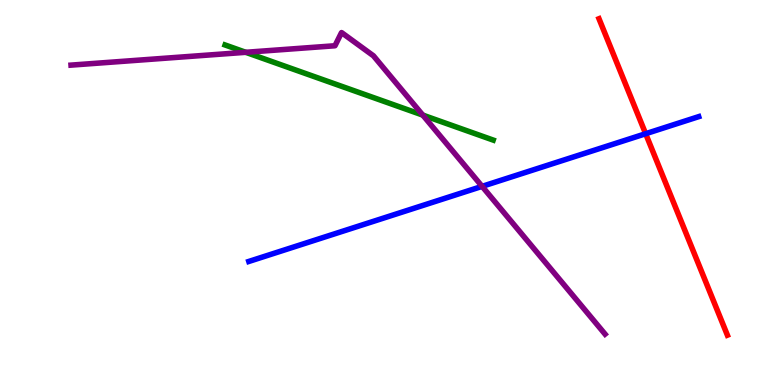[{'lines': ['blue', 'red'], 'intersections': [{'x': 8.33, 'y': 6.53}]}, {'lines': ['green', 'red'], 'intersections': []}, {'lines': ['purple', 'red'], 'intersections': []}, {'lines': ['blue', 'green'], 'intersections': []}, {'lines': ['blue', 'purple'], 'intersections': [{'x': 6.22, 'y': 5.16}]}, {'lines': ['green', 'purple'], 'intersections': [{'x': 3.17, 'y': 8.64}, {'x': 5.46, 'y': 7.01}]}]